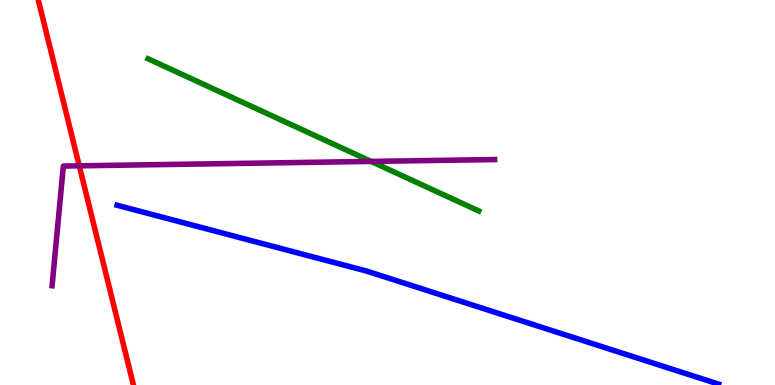[{'lines': ['blue', 'red'], 'intersections': []}, {'lines': ['green', 'red'], 'intersections': []}, {'lines': ['purple', 'red'], 'intersections': [{'x': 1.02, 'y': 5.69}]}, {'lines': ['blue', 'green'], 'intersections': []}, {'lines': ['blue', 'purple'], 'intersections': []}, {'lines': ['green', 'purple'], 'intersections': [{'x': 4.79, 'y': 5.81}]}]